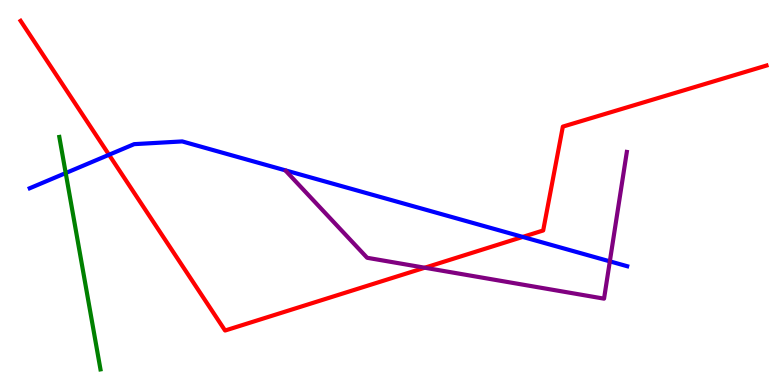[{'lines': ['blue', 'red'], 'intersections': [{'x': 1.41, 'y': 5.98}, {'x': 6.74, 'y': 3.85}]}, {'lines': ['green', 'red'], 'intersections': []}, {'lines': ['purple', 'red'], 'intersections': [{'x': 5.48, 'y': 3.05}]}, {'lines': ['blue', 'green'], 'intersections': [{'x': 0.848, 'y': 5.51}]}, {'lines': ['blue', 'purple'], 'intersections': [{'x': 7.87, 'y': 3.21}]}, {'lines': ['green', 'purple'], 'intersections': []}]